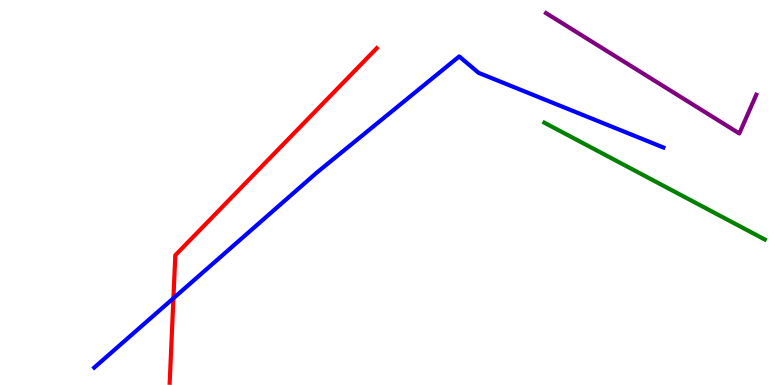[{'lines': ['blue', 'red'], 'intersections': [{'x': 2.24, 'y': 2.25}]}, {'lines': ['green', 'red'], 'intersections': []}, {'lines': ['purple', 'red'], 'intersections': []}, {'lines': ['blue', 'green'], 'intersections': []}, {'lines': ['blue', 'purple'], 'intersections': []}, {'lines': ['green', 'purple'], 'intersections': []}]